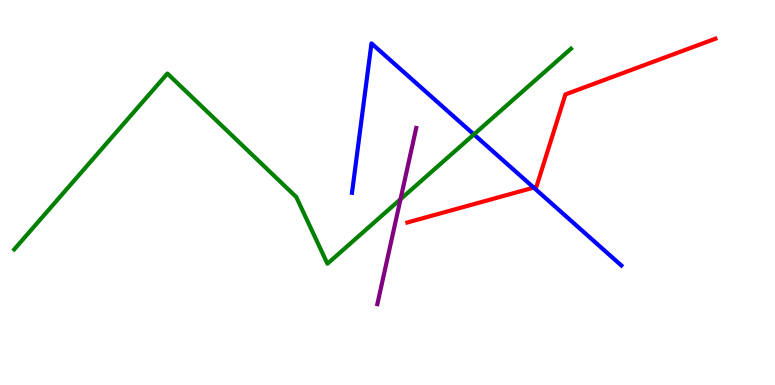[{'lines': ['blue', 'red'], 'intersections': [{'x': 6.89, 'y': 5.13}]}, {'lines': ['green', 'red'], 'intersections': []}, {'lines': ['purple', 'red'], 'intersections': []}, {'lines': ['blue', 'green'], 'intersections': [{'x': 6.11, 'y': 6.51}]}, {'lines': ['blue', 'purple'], 'intersections': []}, {'lines': ['green', 'purple'], 'intersections': [{'x': 5.17, 'y': 4.83}]}]